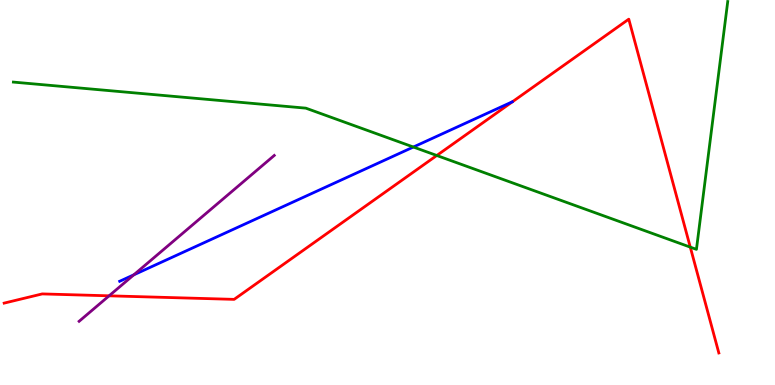[{'lines': ['blue', 'red'], 'intersections': []}, {'lines': ['green', 'red'], 'intersections': [{'x': 5.64, 'y': 5.96}, {'x': 8.91, 'y': 3.58}]}, {'lines': ['purple', 'red'], 'intersections': [{'x': 1.41, 'y': 2.32}]}, {'lines': ['blue', 'green'], 'intersections': [{'x': 5.33, 'y': 6.18}]}, {'lines': ['blue', 'purple'], 'intersections': [{'x': 1.73, 'y': 2.86}]}, {'lines': ['green', 'purple'], 'intersections': []}]